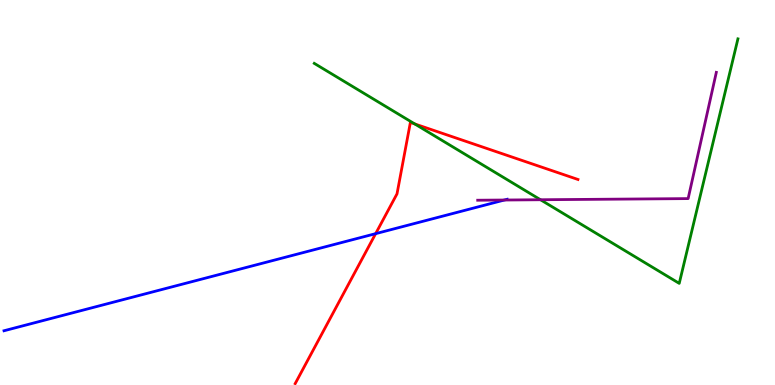[{'lines': ['blue', 'red'], 'intersections': [{'x': 4.85, 'y': 3.93}]}, {'lines': ['green', 'red'], 'intersections': [{'x': 5.35, 'y': 6.78}]}, {'lines': ['purple', 'red'], 'intersections': []}, {'lines': ['blue', 'green'], 'intersections': []}, {'lines': ['blue', 'purple'], 'intersections': [{'x': 6.51, 'y': 4.8}]}, {'lines': ['green', 'purple'], 'intersections': [{'x': 6.97, 'y': 4.81}]}]